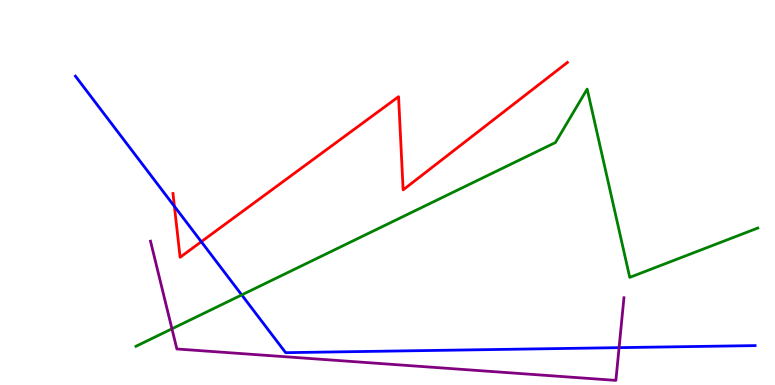[{'lines': ['blue', 'red'], 'intersections': [{'x': 2.25, 'y': 4.64}, {'x': 2.6, 'y': 3.72}]}, {'lines': ['green', 'red'], 'intersections': []}, {'lines': ['purple', 'red'], 'intersections': []}, {'lines': ['blue', 'green'], 'intersections': [{'x': 3.12, 'y': 2.34}]}, {'lines': ['blue', 'purple'], 'intersections': [{'x': 7.99, 'y': 0.97}]}, {'lines': ['green', 'purple'], 'intersections': [{'x': 2.22, 'y': 1.46}]}]